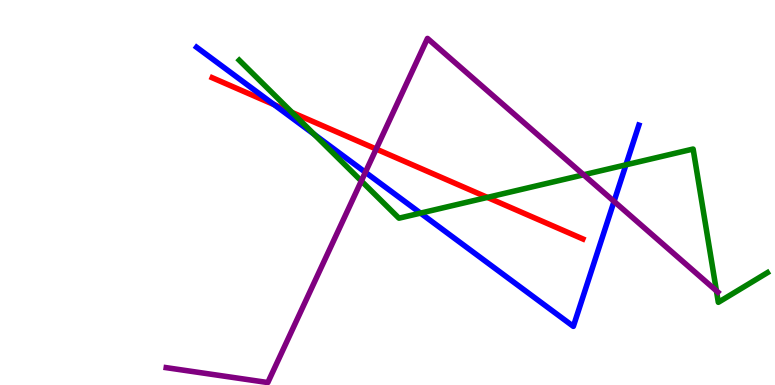[{'lines': ['blue', 'red'], 'intersections': [{'x': 3.54, 'y': 7.28}]}, {'lines': ['green', 'red'], 'intersections': [{'x': 3.77, 'y': 7.08}, {'x': 6.29, 'y': 4.87}]}, {'lines': ['purple', 'red'], 'intersections': [{'x': 4.85, 'y': 6.13}]}, {'lines': ['blue', 'green'], 'intersections': [{'x': 4.05, 'y': 6.51}, {'x': 5.43, 'y': 4.46}, {'x': 8.08, 'y': 5.72}]}, {'lines': ['blue', 'purple'], 'intersections': [{'x': 4.71, 'y': 5.53}, {'x': 7.92, 'y': 4.77}]}, {'lines': ['green', 'purple'], 'intersections': [{'x': 4.66, 'y': 5.3}, {'x': 7.53, 'y': 5.46}, {'x': 9.24, 'y': 2.45}]}]